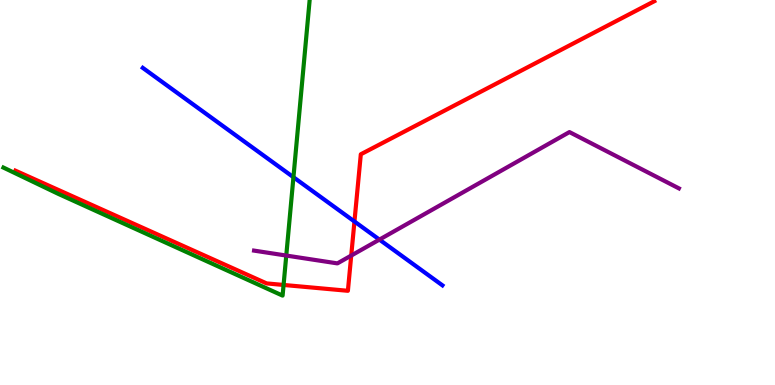[{'lines': ['blue', 'red'], 'intersections': [{'x': 4.57, 'y': 4.25}]}, {'lines': ['green', 'red'], 'intersections': [{'x': 3.66, 'y': 2.6}]}, {'lines': ['purple', 'red'], 'intersections': [{'x': 4.53, 'y': 3.36}]}, {'lines': ['blue', 'green'], 'intersections': [{'x': 3.79, 'y': 5.4}]}, {'lines': ['blue', 'purple'], 'intersections': [{'x': 4.9, 'y': 3.78}]}, {'lines': ['green', 'purple'], 'intersections': [{'x': 3.69, 'y': 3.36}]}]